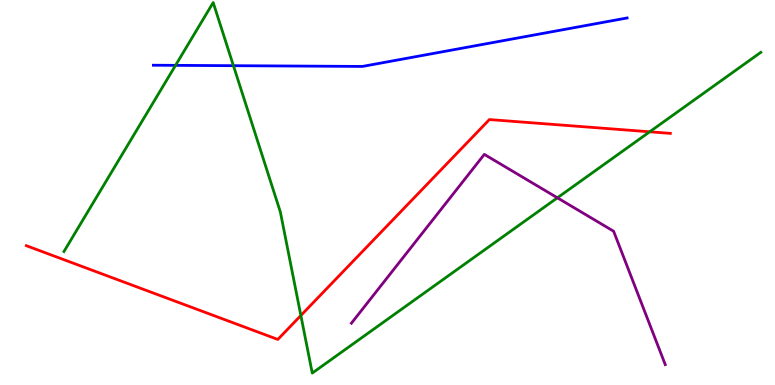[{'lines': ['blue', 'red'], 'intersections': []}, {'lines': ['green', 'red'], 'intersections': [{'x': 3.88, 'y': 1.81}, {'x': 8.38, 'y': 6.58}]}, {'lines': ['purple', 'red'], 'intersections': []}, {'lines': ['blue', 'green'], 'intersections': [{'x': 2.27, 'y': 8.3}, {'x': 3.01, 'y': 8.29}]}, {'lines': ['blue', 'purple'], 'intersections': []}, {'lines': ['green', 'purple'], 'intersections': [{'x': 7.19, 'y': 4.86}]}]